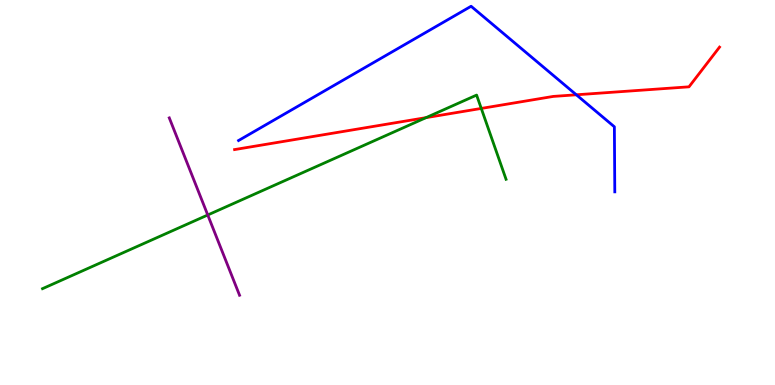[{'lines': ['blue', 'red'], 'intersections': [{'x': 7.44, 'y': 7.54}]}, {'lines': ['green', 'red'], 'intersections': [{'x': 5.5, 'y': 6.94}, {'x': 6.21, 'y': 7.18}]}, {'lines': ['purple', 'red'], 'intersections': []}, {'lines': ['blue', 'green'], 'intersections': []}, {'lines': ['blue', 'purple'], 'intersections': []}, {'lines': ['green', 'purple'], 'intersections': [{'x': 2.68, 'y': 4.42}]}]